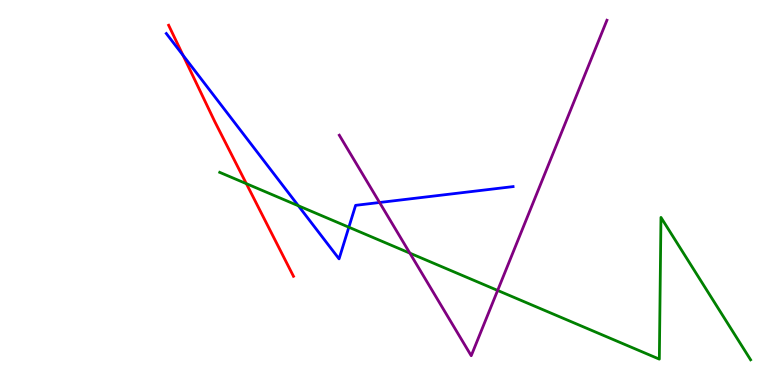[{'lines': ['blue', 'red'], 'intersections': [{'x': 2.36, 'y': 8.56}]}, {'lines': ['green', 'red'], 'intersections': [{'x': 3.18, 'y': 5.23}]}, {'lines': ['purple', 'red'], 'intersections': []}, {'lines': ['blue', 'green'], 'intersections': [{'x': 3.85, 'y': 4.66}, {'x': 4.5, 'y': 4.1}]}, {'lines': ['blue', 'purple'], 'intersections': [{'x': 4.9, 'y': 4.74}]}, {'lines': ['green', 'purple'], 'intersections': [{'x': 5.29, 'y': 3.43}, {'x': 6.42, 'y': 2.46}]}]